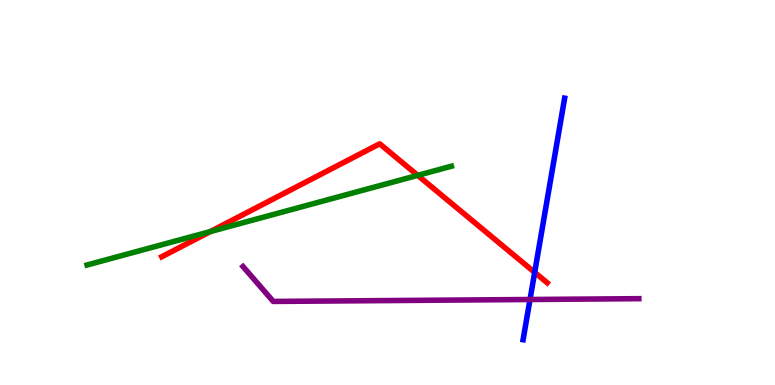[{'lines': ['blue', 'red'], 'intersections': [{'x': 6.9, 'y': 2.92}]}, {'lines': ['green', 'red'], 'intersections': [{'x': 2.71, 'y': 3.98}, {'x': 5.39, 'y': 5.45}]}, {'lines': ['purple', 'red'], 'intersections': []}, {'lines': ['blue', 'green'], 'intersections': []}, {'lines': ['blue', 'purple'], 'intersections': [{'x': 6.84, 'y': 2.22}]}, {'lines': ['green', 'purple'], 'intersections': []}]